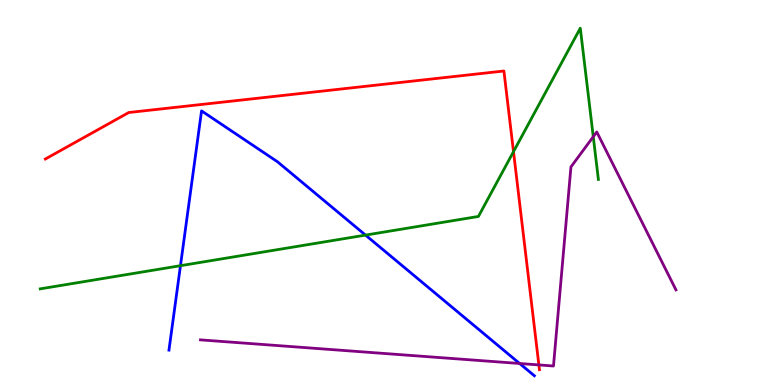[{'lines': ['blue', 'red'], 'intersections': []}, {'lines': ['green', 'red'], 'intersections': [{'x': 6.63, 'y': 6.06}]}, {'lines': ['purple', 'red'], 'intersections': [{'x': 6.95, 'y': 0.522}]}, {'lines': ['blue', 'green'], 'intersections': [{'x': 2.33, 'y': 3.1}, {'x': 4.72, 'y': 3.89}]}, {'lines': ['blue', 'purple'], 'intersections': [{'x': 6.7, 'y': 0.559}]}, {'lines': ['green', 'purple'], 'intersections': [{'x': 7.66, 'y': 6.45}]}]